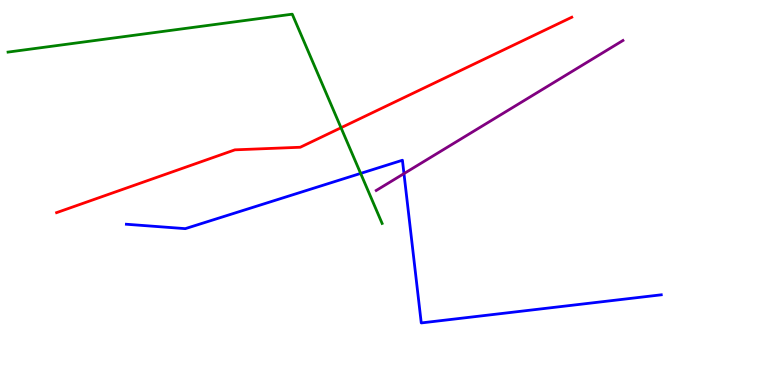[{'lines': ['blue', 'red'], 'intersections': []}, {'lines': ['green', 'red'], 'intersections': [{'x': 4.4, 'y': 6.68}]}, {'lines': ['purple', 'red'], 'intersections': []}, {'lines': ['blue', 'green'], 'intersections': [{'x': 4.65, 'y': 5.5}]}, {'lines': ['blue', 'purple'], 'intersections': [{'x': 5.21, 'y': 5.49}]}, {'lines': ['green', 'purple'], 'intersections': []}]